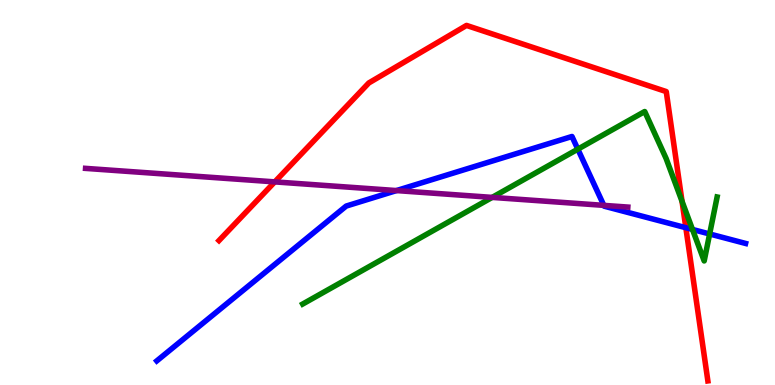[{'lines': ['blue', 'red'], 'intersections': [{'x': 8.85, 'y': 4.09}]}, {'lines': ['green', 'red'], 'intersections': [{'x': 8.8, 'y': 4.77}]}, {'lines': ['purple', 'red'], 'intersections': [{'x': 3.55, 'y': 5.28}]}, {'lines': ['blue', 'green'], 'intersections': [{'x': 7.46, 'y': 6.13}, {'x': 8.94, 'y': 4.04}, {'x': 9.16, 'y': 3.92}]}, {'lines': ['blue', 'purple'], 'intersections': [{'x': 5.12, 'y': 5.05}, {'x': 7.79, 'y': 4.67}]}, {'lines': ['green', 'purple'], 'intersections': [{'x': 6.35, 'y': 4.87}]}]